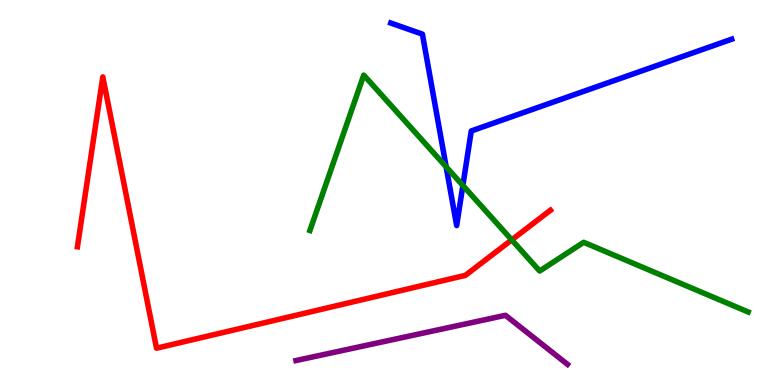[{'lines': ['blue', 'red'], 'intersections': []}, {'lines': ['green', 'red'], 'intersections': [{'x': 6.6, 'y': 3.77}]}, {'lines': ['purple', 'red'], 'intersections': []}, {'lines': ['blue', 'green'], 'intersections': [{'x': 5.76, 'y': 5.67}, {'x': 5.97, 'y': 5.18}]}, {'lines': ['blue', 'purple'], 'intersections': []}, {'lines': ['green', 'purple'], 'intersections': []}]